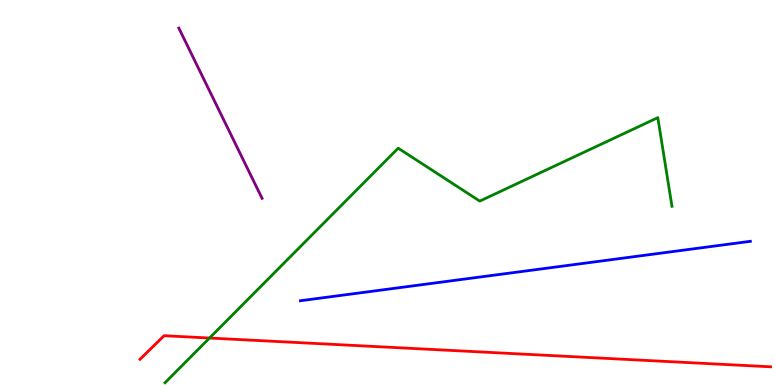[{'lines': ['blue', 'red'], 'intersections': []}, {'lines': ['green', 'red'], 'intersections': [{'x': 2.7, 'y': 1.22}]}, {'lines': ['purple', 'red'], 'intersections': []}, {'lines': ['blue', 'green'], 'intersections': []}, {'lines': ['blue', 'purple'], 'intersections': []}, {'lines': ['green', 'purple'], 'intersections': []}]